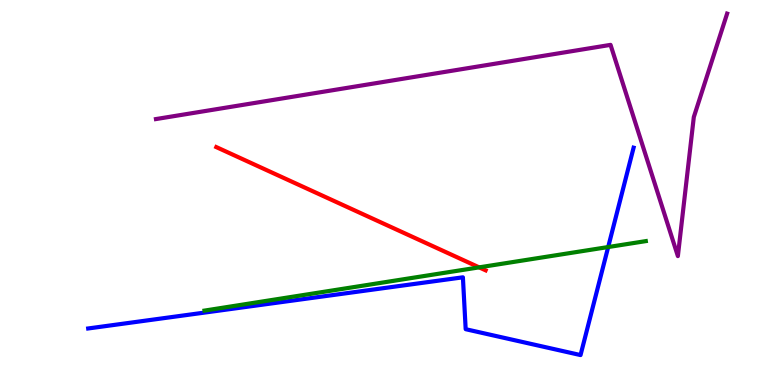[{'lines': ['blue', 'red'], 'intersections': []}, {'lines': ['green', 'red'], 'intersections': [{'x': 6.18, 'y': 3.06}]}, {'lines': ['purple', 'red'], 'intersections': []}, {'lines': ['blue', 'green'], 'intersections': [{'x': 7.85, 'y': 3.58}]}, {'lines': ['blue', 'purple'], 'intersections': []}, {'lines': ['green', 'purple'], 'intersections': []}]